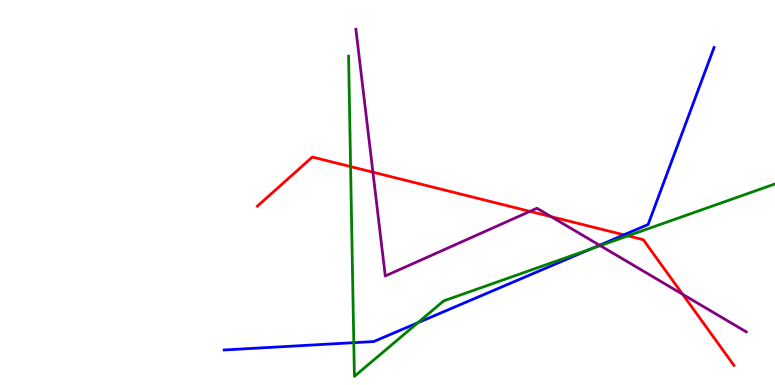[{'lines': ['blue', 'red'], 'intersections': [{'x': 8.05, 'y': 3.9}]}, {'lines': ['green', 'red'], 'intersections': [{'x': 4.52, 'y': 5.67}, {'x': 8.1, 'y': 3.87}]}, {'lines': ['purple', 'red'], 'intersections': [{'x': 4.81, 'y': 5.53}, {'x': 6.84, 'y': 4.51}, {'x': 7.11, 'y': 4.37}, {'x': 8.81, 'y': 2.36}]}, {'lines': ['blue', 'green'], 'intersections': [{'x': 4.56, 'y': 1.1}, {'x': 5.39, 'y': 1.62}, {'x': 7.62, 'y': 3.53}]}, {'lines': ['blue', 'purple'], 'intersections': [{'x': 7.74, 'y': 3.63}]}, {'lines': ['green', 'purple'], 'intersections': [{'x': 7.74, 'y': 3.62}]}]